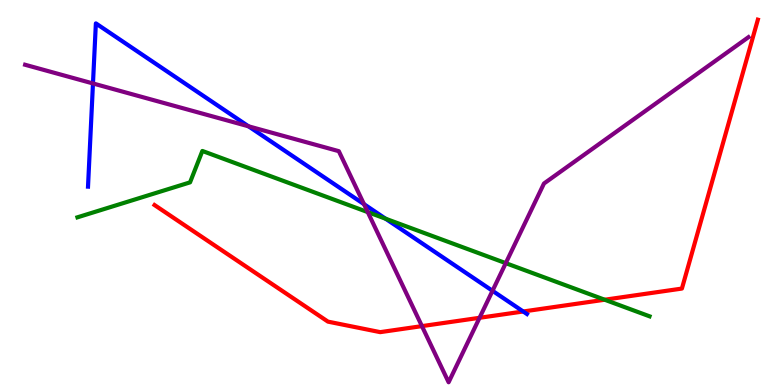[{'lines': ['blue', 'red'], 'intersections': [{'x': 6.75, 'y': 1.91}]}, {'lines': ['green', 'red'], 'intersections': [{'x': 7.8, 'y': 2.21}]}, {'lines': ['purple', 'red'], 'intersections': [{'x': 5.44, 'y': 1.53}, {'x': 6.19, 'y': 1.75}]}, {'lines': ['blue', 'green'], 'intersections': [{'x': 4.98, 'y': 4.32}]}, {'lines': ['blue', 'purple'], 'intersections': [{'x': 1.2, 'y': 7.83}, {'x': 3.21, 'y': 6.72}, {'x': 4.7, 'y': 4.7}, {'x': 6.35, 'y': 2.45}]}, {'lines': ['green', 'purple'], 'intersections': [{'x': 4.75, 'y': 4.49}, {'x': 6.53, 'y': 3.17}]}]